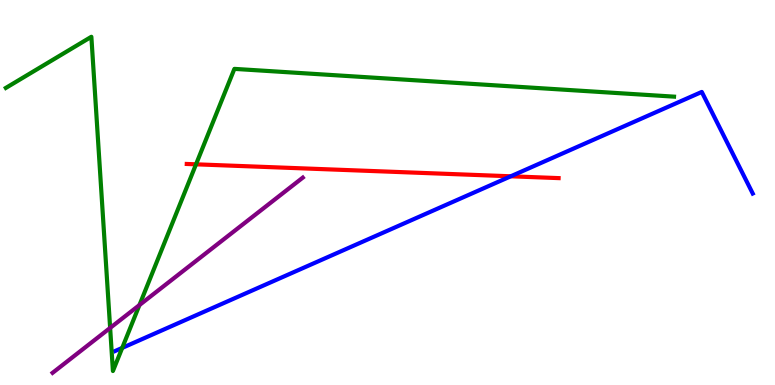[{'lines': ['blue', 'red'], 'intersections': [{'x': 6.59, 'y': 5.42}]}, {'lines': ['green', 'red'], 'intersections': [{'x': 2.53, 'y': 5.73}]}, {'lines': ['purple', 'red'], 'intersections': []}, {'lines': ['blue', 'green'], 'intersections': [{'x': 1.58, 'y': 0.964}]}, {'lines': ['blue', 'purple'], 'intersections': []}, {'lines': ['green', 'purple'], 'intersections': [{'x': 1.42, 'y': 1.48}, {'x': 1.8, 'y': 2.08}]}]